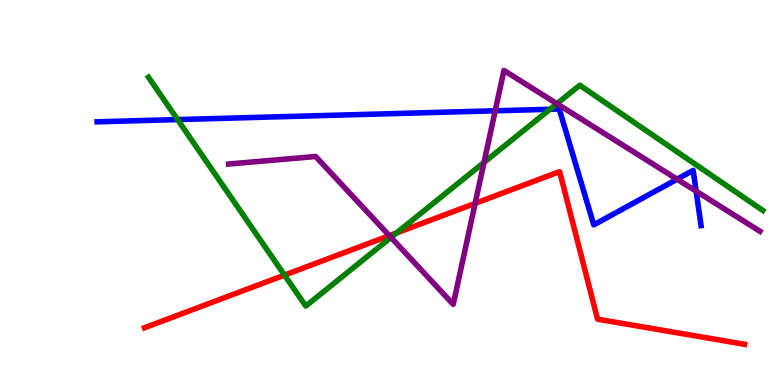[{'lines': ['blue', 'red'], 'intersections': []}, {'lines': ['green', 'red'], 'intersections': [{'x': 3.67, 'y': 2.85}, {'x': 5.12, 'y': 3.95}]}, {'lines': ['purple', 'red'], 'intersections': [{'x': 5.02, 'y': 3.88}, {'x': 6.13, 'y': 4.72}]}, {'lines': ['blue', 'green'], 'intersections': [{'x': 2.29, 'y': 6.89}, {'x': 7.1, 'y': 7.16}]}, {'lines': ['blue', 'purple'], 'intersections': [{'x': 6.39, 'y': 7.12}, {'x': 8.74, 'y': 5.34}, {'x': 8.98, 'y': 5.03}]}, {'lines': ['green', 'purple'], 'intersections': [{'x': 5.04, 'y': 3.83}, {'x': 6.25, 'y': 5.78}, {'x': 7.19, 'y': 7.31}]}]